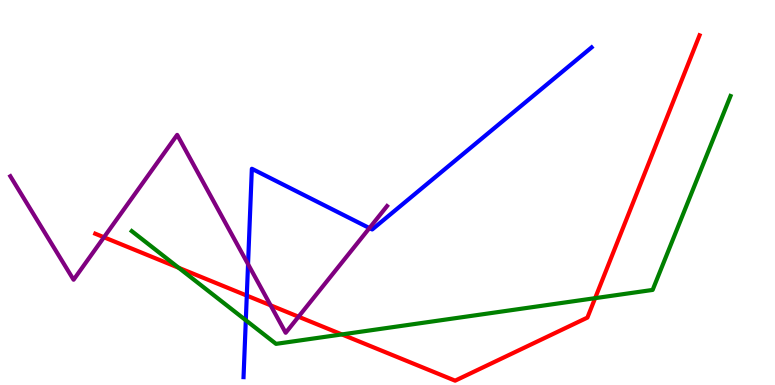[{'lines': ['blue', 'red'], 'intersections': [{'x': 3.18, 'y': 2.32}]}, {'lines': ['green', 'red'], 'intersections': [{'x': 2.31, 'y': 3.04}, {'x': 4.41, 'y': 1.31}, {'x': 7.68, 'y': 2.26}]}, {'lines': ['purple', 'red'], 'intersections': [{'x': 1.34, 'y': 3.84}, {'x': 3.49, 'y': 2.07}, {'x': 3.85, 'y': 1.77}]}, {'lines': ['blue', 'green'], 'intersections': [{'x': 3.17, 'y': 1.68}]}, {'lines': ['blue', 'purple'], 'intersections': [{'x': 3.2, 'y': 3.14}, {'x': 4.77, 'y': 4.08}]}, {'lines': ['green', 'purple'], 'intersections': []}]